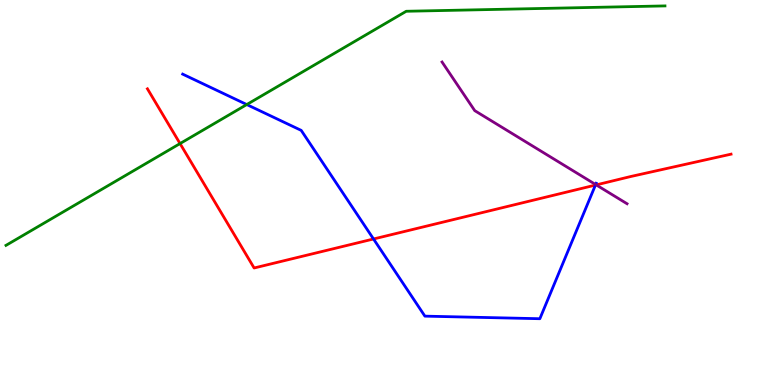[{'lines': ['blue', 'red'], 'intersections': [{'x': 4.82, 'y': 3.79}, {'x': 7.68, 'y': 5.19}]}, {'lines': ['green', 'red'], 'intersections': [{'x': 2.32, 'y': 6.27}]}, {'lines': ['purple', 'red'], 'intersections': [{'x': 7.69, 'y': 5.2}]}, {'lines': ['blue', 'green'], 'intersections': [{'x': 3.18, 'y': 7.28}]}, {'lines': ['blue', 'purple'], 'intersections': [{'x': 7.69, 'y': 5.21}]}, {'lines': ['green', 'purple'], 'intersections': []}]